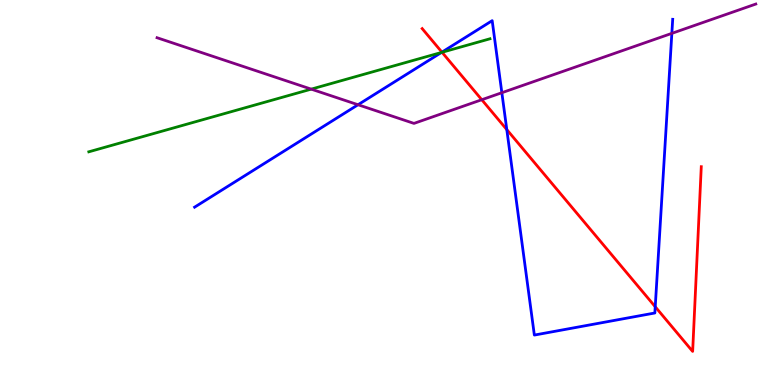[{'lines': ['blue', 'red'], 'intersections': [{'x': 5.7, 'y': 8.65}, {'x': 6.54, 'y': 6.63}, {'x': 8.45, 'y': 2.03}]}, {'lines': ['green', 'red'], 'intersections': [{'x': 5.7, 'y': 8.64}]}, {'lines': ['purple', 'red'], 'intersections': [{'x': 6.22, 'y': 7.41}]}, {'lines': ['blue', 'green'], 'intersections': [{'x': 5.7, 'y': 8.64}]}, {'lines': ['blue', 'purple'], 'intersections': [{'x': 4.62, 'y': 7.28}, {'x': 6.48, 'y': 7.59}, {'x': 8.67, 'y': 9.13}]}, {'lines': ['green', 'purple'], 'intersections': [{'x': 4.02, 'y': 7.68}]}]